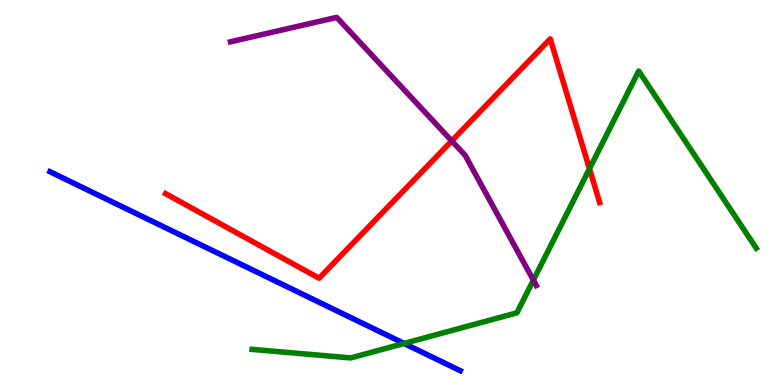[{'lines': ['blue', 'red'], 'intersections': []}, {'lines': ['green', 'red'], 'intersections': [{'x': 7.61, 'y': 5.62}]}, {'lines': ['purple', 'red'], 'intersections': [{'x': 5.83, 'y': 6.34}]}, {'lines': ['blue', 'green'], 'intersections': [{'x': 5.21, 'y': 1.08}]}, {'lines': ['blue', 'purple'], 'intersections': []}, {'lines': ['green', 'purple'], 'intersections': [{'x': 6.88, 'y': 2.72}]}]